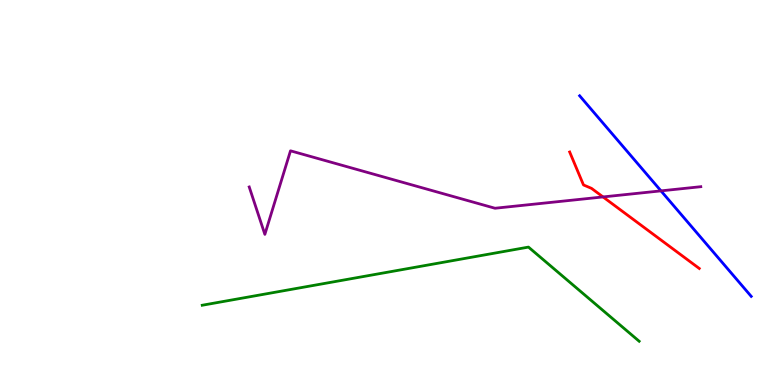[{'lines': ['blue', 'red'], 'intersections': []}, {'lines': ['green', 'red'], 'intersections': []}, {'lines': ['purple', 'red'], 'intersections': [{'x': 7.78, 'y': 4.88}]}, {'lines': ['blue', 'green'], 'intersections': []}, {'lines': ['blue', 'purple'], 'intersections': [{'x': 8.53, 'y': 5.04}]}, {'lines': ['green', 'purple'], 'intersections': []}]